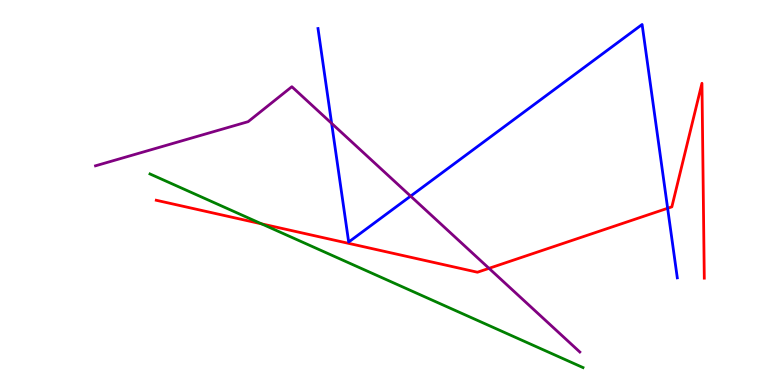[{'lines': ['blue', 'red'], 'intersections': [{'x': 8.61, 'y': 4.59}]}, {'lines': ['green', 'red'], 'intersections': [{'x': 3.38, 'y': 4.19}]}, {'lines': ['purple', 'red'], 'intersections': [{'x': 6.31, 'y': 3.03}]}, {'lines': ['blue', 'green'], 'intersections': []}, {'lines': ['blue', 'purple'], 'intersections': [{'x': 4.28, 'y': 6.8}, {'x': 5.3, 'y': 4.91}]}, {'lines': ['green', 'purple'], 'intersections': []}]